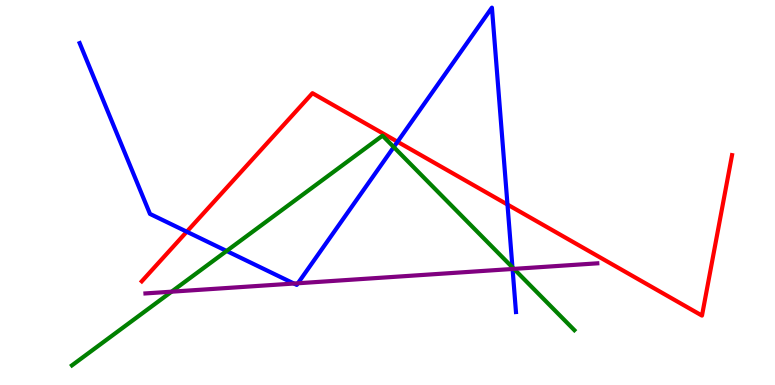[{'lines': ['blue', 'red'], 'intersections': [{'x': 2.41, 'y': 3.98}, {'x': 5.13, 'y': 6.32}, {'x': 6.55, 'y': 4.69}]}, {'lines': ['green', 'red'], 'intersections': []}, {'lines': ['purple', 'red'], 'intersections': []}, {'lines': ['blue', 'green'], 'intersections': [{'x': 2.92, 'y': 3.48}, {'x': 5.08, 'y': 6.18}, {'x': 6.61, 'y': 3.06}]}, {'lines': ['blue', 'purple'], 'intersections': [{'x': 3.79, 'y': 2.64}, {'x': 3.84, 'y': 2.64}, {'x': 6.61, 'y': 3.01}]}, {'lines': ['green', 'purple'], 'intersections': [{'x': 2.21, 'y': 2.42}, {'x': 6.63, 'y': 3.02}]}]